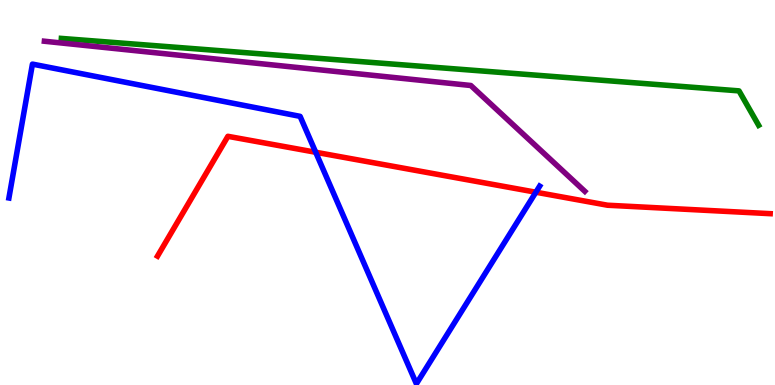[{'lines': ['blue', 'red'], 'intersections': [{'x': 4.07, 'y': 6.05}, {'x': 6.91, 'y': 5.01}]}, {'lines': ['green', 'red'], 'intersections': []}, {'lines': ['purple', 'red'], 'intersections': []}, {'lines': ['blue', 'green'], 'intersections': []}, {'lines': ['blue', 'purple'], 'intersections': []}, {'lines': ['green', 'purple'], 'intersections': []}]